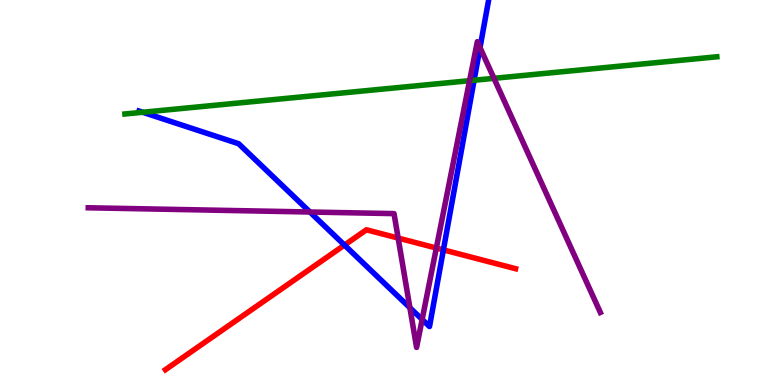[{'lines': ['blue', 'red'], 'intersections': [{'x': 4.44, 'y': 3.63}, {'x': 5.72, 'y': 3.51}]}, {'lines': ['green', 'red'], 'intersections': []}, {'lines': ['purple', 'red'], 'intersections': [{'x': 5.14, 'y': 3.82}, {'x': 5.63, 'y': 3.56}]}, {'lines': ['blue', 'green'], 'intersections': [{'x': 1.84, 'y': 7.08}, {'x': 6.12, 'y': 7.92}]}, {'lines': ['blue', 'purple'], 'intersections': [{'x': 4.0, 'y': 4.49}, {'x': 5.29, 'y': 2.01}, {'x': 5.45, 'y': 1.7}, {'x': 6.19, 'y': 8.76}]}, {'lines': ['green', 'purple'], 'intersections': [{'x': 6.06, 'y': 7.9}, {'x': 6.37, 'y': 7.97}]}]